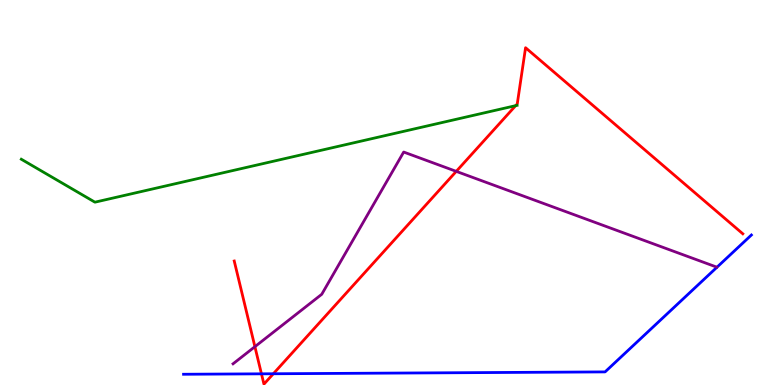[{'lines': ['blue', 'red'], 'intersections': [{'x': 3.37, 'y': 0.29}, {'x': 3.53, 'y': 0.292}]}, {'lines': ['green', 'red'], 'intersections': [{'x': 6.65, 'y': 7.26}]}, {'lines': ['purple', 'red'], 'intersections': [{'x': 3.29, 'y': 0.995}, {'x': 5.89, 'y': 5.55}]}, {'lines': ['blue', 'green'], 'intersections': []}, {'lines': ['blue', 'purple'], 'intersections': []}, {'lines': ['green', 'purple'], 'intersections': []}]